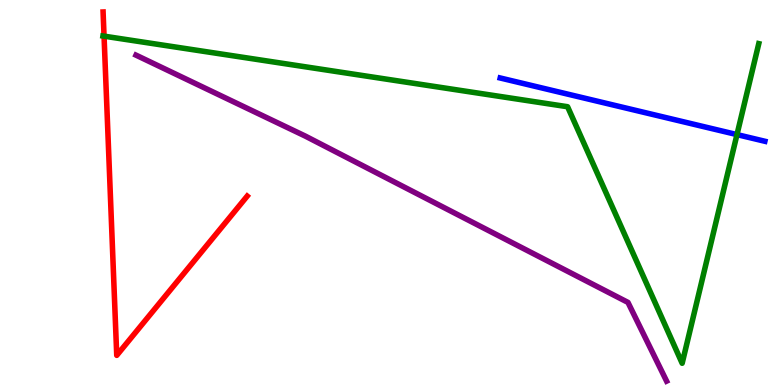[{'lines': ['blue', 'red'], 'intersections': []}, {'lines': ['green', 'red'], 'intersections': [{'x': 1.34, 'y': 9.06}]}, {'lines': ['purple', 'red'], 'intersections': []}, {'lines': ['blue', 'green'], 'intersections': [{'x': 9.51, 'y': 6.5}]}, {'lines': ['blue', 'purple'], 'intersections': []}, {'lines': ['green', 'purple'], 'intersections': []}]